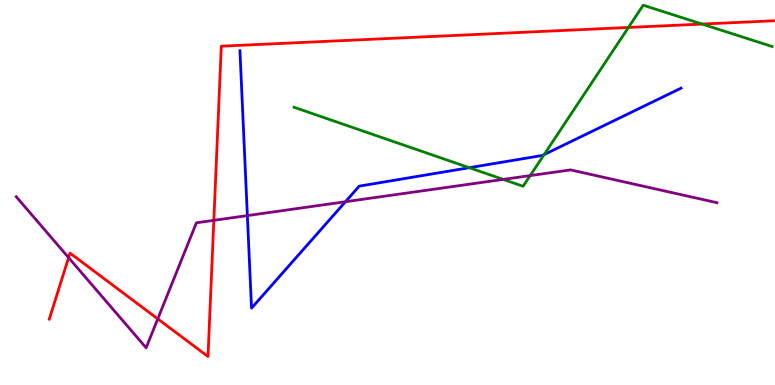[{'lines': ['blue', 'red'], 'intersections': []}, {'lines': ['green', 'red'], 'intersections': [{'x': 8.11, 'y': 9.29}, {'x': 9.06, 'y': 9.37}]}, {'lines': ['purple', 'red'], 'intersections': [{'x': 0.885, 'y': 3.31}, {'x': 2.04, 'y': 1.72}, {'x': 2.76, 'y': 4.28}]}, {'lines': ['blue', 'green'], 'intersections': [{'x': 6.06, 'y': 5.64}, {'x': 7.02, 'y': 5.98}]}, {'lines': ['blue', 'purple'], 'intersections': [{'x': 3.19, 'y': 4.4}, {'x': 4.46, 'y': 4.76}]}, {'lines': ['green', 'purple'], 'intersections': [{'x': 6.49, 'y': 5.34}, {'x': 6.84, 'y': 5.44}]}]